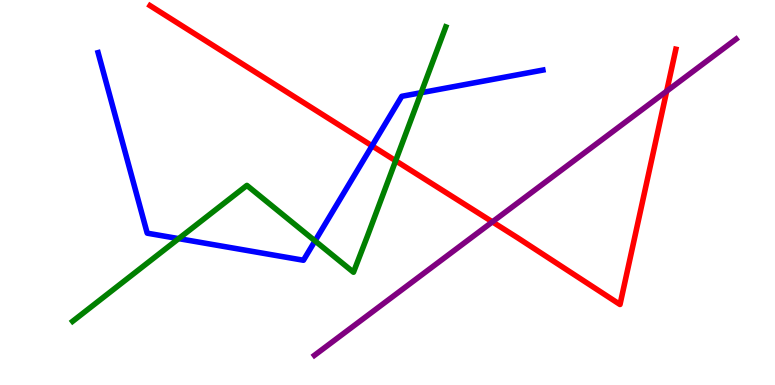[{'lines': ['blue', 'red'], 'intersections': [{'x': 4.8, 'y': 6.21}]}, {'lines': ['green', 'red'], 'intersections': [{'x': 5.11, 'y': 5.82}]}, {'lines': ['purple', 'red'], 'intersections': [{'x': 6.35, 'y': 4.24}, {'x': 8.6, 'y': 7.63}]}, {'lines': ['blue', 'green'], 'intersections': [{'x': 2.31, 'y': 3.8}, {'x': 4.06, 'y': 3.74}, {'x': 5.43, 'y': 7.59}]}, {'lines': ['blue', 'purple'], 'intersections': []}, {'lines': ['green', 'purple'], 'intersections': []}]